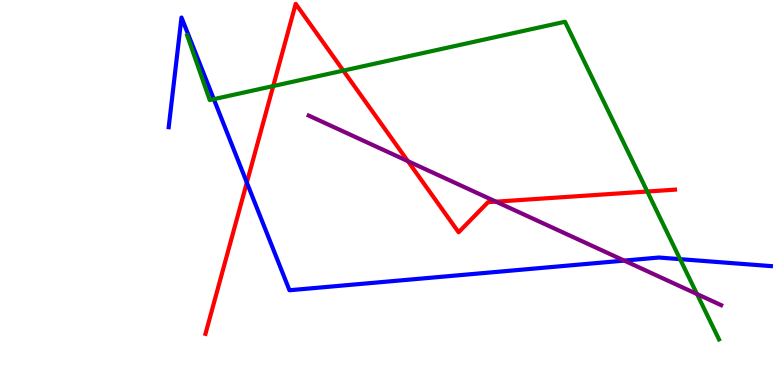[{'lines': ['blue', 'red'], 'intersections': [{'x': 3.19, 'y': 5.26}]}, {'lines': ['green', 'red'], 'intersections': [{'x': 3.53, 'y': 7.76}, {'x': 4.43, 'y': 8.17}, {'x': 8.35, 'y': 5.03}]}, {'lines': ['purple', 'red'], 'intersections': [{'x': 5.26, 'y': 5.81}, {'x': 6.4, 'y': 4.76}]}, {'lines': ['blue', 'green'], 'intersections': [{'x': 2.76, 'y': 7.42}, {'x': 8.78, 'y': 3.27}]}, {'lines': ['blue', 'purple'], 'intersections': [{'x': 8.05, 'y': 3.23}]}, {'lines': ['green', 'purple'], 'intersections': [{'x': 8.99, 'y': 2.36}]}]